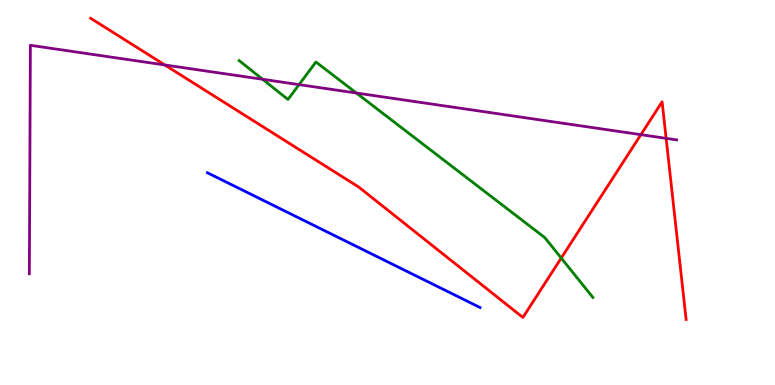[{'lines': ['blue', 'red'], 'intersections': []}, {'lines': ['green', 'red'], 'intersections': [{'x': 7.24, 'y': 3.3}]}, {'lines': ['purple', 'red'], 'intersections': [{'x': 2.13, 'y': 8.31}, {'x': 8.27, 'y': 6.5}, {'x': 8.6, 'y': 6.41}]}, {'lines': ['blue', 'green'], 'intersections': []}, {'lines': ['blue', 'purple'], 'intersections': []}, {'lines': ['green', 'purple'], 'intersections': [{'x': 3.39, 'y': 7.94}, {'x': 3.86, 'y': 7.8}, {'x': 4.6, 'y': 7.58}]}]